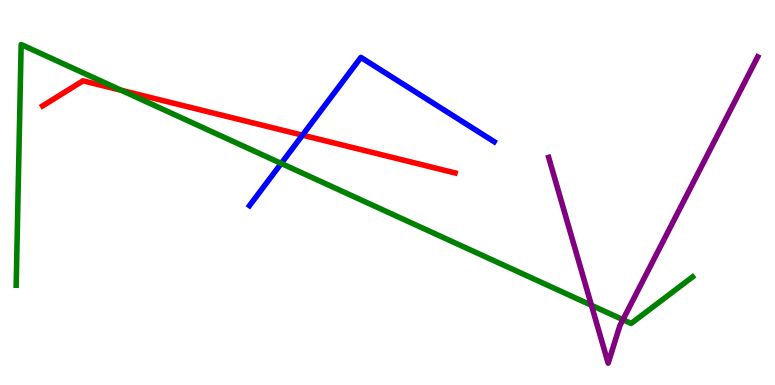[{'lines': ['blue', 'red'], 'intersections': [{'x': 3.9, 'y': 6.49}]}, {'lines': ['green', 'red'], 'intersections': [{'x': 1.56, 'y': 7.65}]}, {'lines': ['purple', 'red'], 'intersections': []}, {'lines': ['blue', 'green'], 'intersections': [{'x': 3.63, 'y': 5.76}]}, {'lines': ['blue', 'purple'], 'intersections': []}, {'lines': ['green', 'purple'], 'intersections': [{'x': 7.63, 'y': 2.07}, {'x': 8.04, 'y': 1.7}]}]